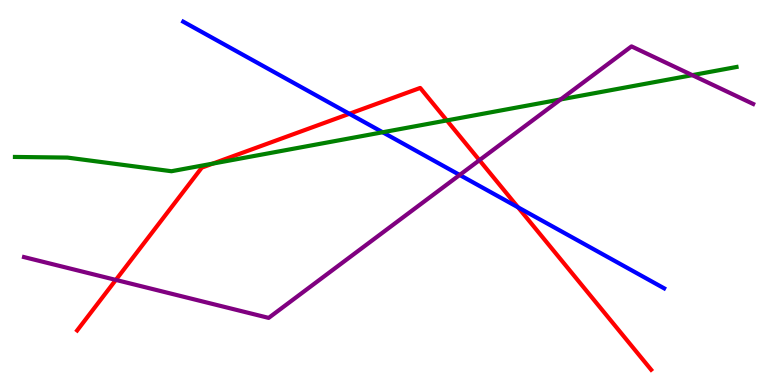[{'lines': ['blue', 'red'], 'intersections': [{'x': 4.51, 'y': 7.04}, {'x': 6.68, 'y': 4.62}]}, {'lines': ['green', 'red'], 'intersections': [{'x': 2.75, 'y': 5.75}, {'x': 5.77, 'y': 6.87}]}, {'lines': ['purple', 'red'], 'intersections': [{'x': 1.49, 'y': 2.73}, {'x': 6.19, 'y': 5.84}]}, {'lines': ['blue', 'green'], 'intersections': [{'x': 4.94, 'y': 6.56}]}, {'lines': ['blue', 'purple'], 'intersections': [{'x': 5.93, 'y': 5.46}]}, {'lines': ['green', 'purple'], 'intersections': [{'x': 7.23, 'y': 7.42}, {'x': 8.93, 'y': 8.05}]}]